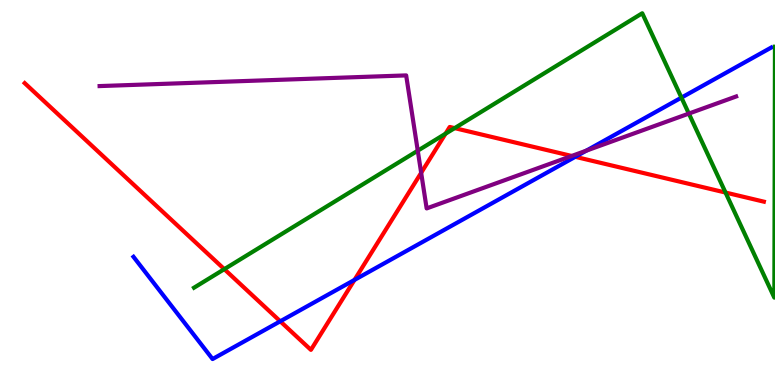[{'lines': ['blue', 'red'], 'intersections': [{'x': 3.62, 'y': 1.65}, {'x': 4.57, 'y': 2.73}, {'x': 7.42, 'y': 5.93}]}, {'lines': ['green', 'red'], 'intersections': [{'x': 2.89, 'y': 3.01}, {'x': 5.75, 'y': 6.53}, {'x': 5.87, 'y': 6.67}, {'x': 9.36, 'y': 5.0}]}, {'lines': ['purple', 'red'], 'intersections': [{'x': 5.43, 'y': 5.51}, {'x': 7.38, 'y': 5.95}]}, {'lines': ['blue', 'green'], 'intersections': [{'x': 8.79, 'y': 7.46}]}, {'lines': ['blue', 'purple'], 'intersections': [{'x': 7.56, 'y': 6.09}]}, {'lines': ['green', 'purple'], 'intersections': [{'x': 5.39, 'y': 6.09}, {'x': 8.89, 'y': 7.05}]}]